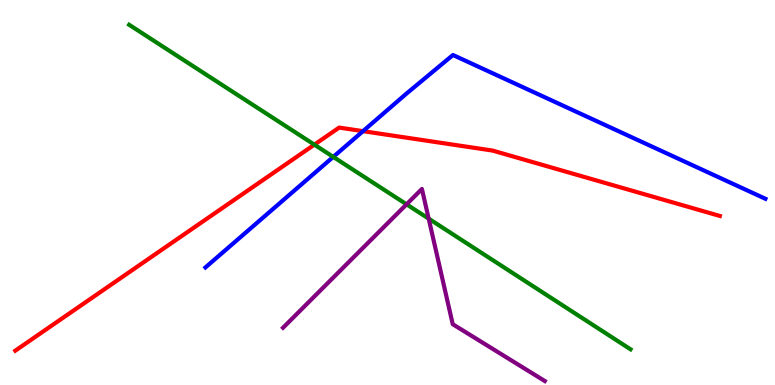[{'lines': ['blue', 'red'], 'intersections': [{'x': 4.68, 'y': 6.59}]}, {'lines': ['green', 'red'], 'intersections': [{'x': 4.06, 'y': 6.24}]}, {'lines': ['purple', 'red'], 'intersections': []}, {'lines': ['blue', 'green'], 'intersections': [{'x': 4.3, 'y': 5.92}]}, {'lines': ['blue', 'purple'], 'intersections': []}, {'lines': ['green', 'purple'], 'intersections': [{'x': 5.25, 'y': 4.69}, {'x': 5.53, 'y': 4.32}]}]